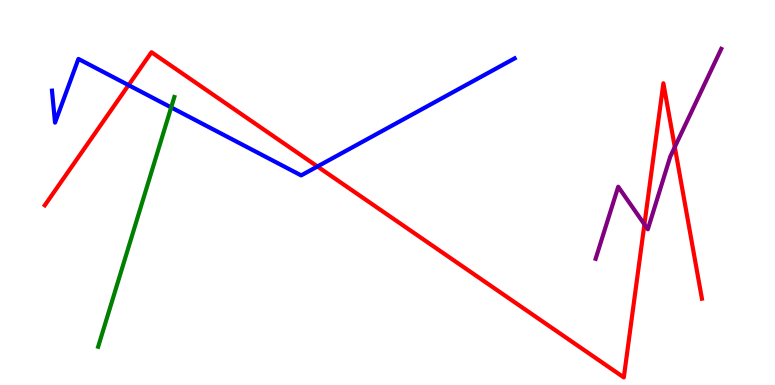[{'lines': ['blue', 'red'], 'intersections': [{'x': 1.66, 'y': 7.79}, {'x': 4.1, 'y': 5.68}]}, {'lines': ['green', 'red'], 'intersections': []}, {'lines': ['purple', 'red'], 'intersections': [{'x': 8.31, 'y': 4.17}, {'x': 8.71, 'y': 6.18}]}, {'lines': ['blue', 'green'], 'intersections': [{'x': 2.21, 'y': 7.21}]}, {'lines': ['blue', 'purple'], 'intersections': []}, {'lines': ['green', 'purple'], 'intersections': []}]